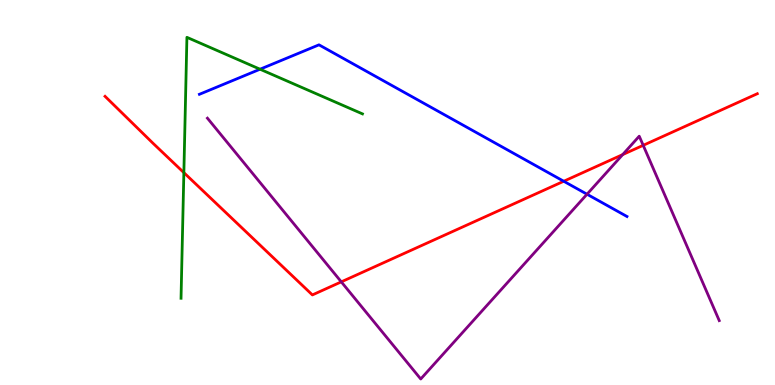[{'lines': ['blue', 'red'], 'intersections': [{'x': 7.27, 'y': 5.29}]}, {'lines': ['green', 'red'], 'intersections': [{'x': 2.37, 'y': 5.52}]}, {'lines': ['purple', 'red'], 'intersections': [{'x': 4.4, 'y': 2.68}, {'x': 8.03, 'y': 5.98}, {'x': 8.3, 'y': 6.23}]}, {'lines': ['blue', 'green'], 'intersections': [{'x': 3.36, 'y': 8.2}]}, {'lines': ['blue', 'purple'], 'intersections': [{'x': 7.57, 'y': 4.96}]}, {'lines': ['green', 'purple'], 'intersections': []}]